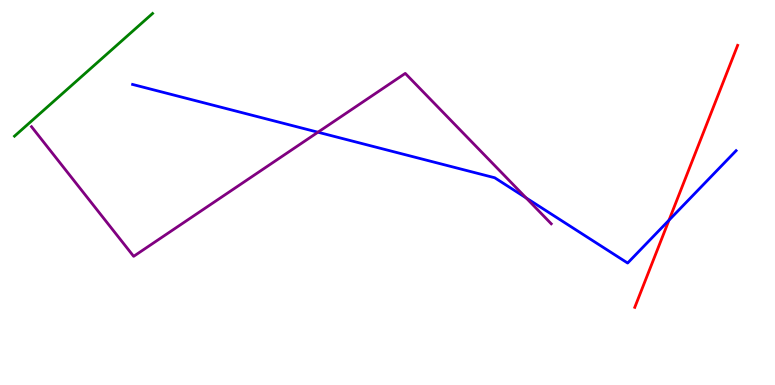[{'lines': ['blue', 'red'], 'intersections': [{'x': 8.63, 'y': 4.28}]}, {'lines': ['green', 'red'], 'intersections': []}, {'lines': ['purple', 'red'], 'intersections': []}, {'lines': ['blue', 'green'], 'intersections': []}, {'lines': ['blue', 'purple'], 'intersections': [{'x': 4.1, 'y': 6.57}, {'x': 6.79, 'y': 4.86}]}, {'lines': ['green', 'purple'], 'intersections': []}]